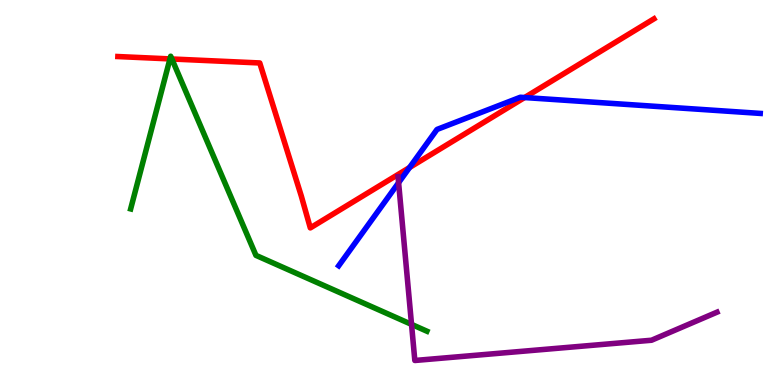[{'lines': ['blue', 'red'], 'intersections': [{'x': 5.28, 'y': 5.65}, {'x': 6.77, 'y': 7.47}]}, {'lines': ['green', 'red'], 'intersections': [{'x': 2.19, 'y': 8.47}, {'x': 2.22, 'y': 8.47}]}, {'lines': ['purple', 'red'], 'intersections': []}, {'lines': ['blue', 'green'], 'intersections': []}, {'lines': ['blue', 'purple'], 'intersections': [{'x': 5.14, 'y': 5.25}]}, {'lines': ['green', 'purple'], 'intersections': [{'x': 5.31, 'y': 1.57}]}]